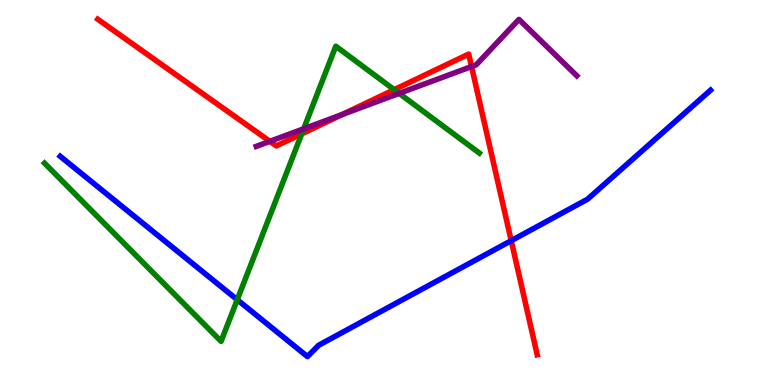[{'lines': ['blue', 'red'], 'intersections': [{'x': 6.6, 'y': 3.75}]}, {'lines': ['green', 'red'], 'intersections': [{'x': 3.89, 'y': 6.52}, {'x': 5.09, 'y': 7.67}]}, {'lines': ['purple', 'red'], 'intersections': [{'x': 3.48, 'y': 6.33}, {'x': 4.42, 'y': 7.03}, {'x': 6.08, 'y': 8.27}]}, {'lines': ['blue', 'green'], 'intersections': [{'x': 3.06, 'y': 2.22}]}, {'lines': ['blue', 'purple'], 'intersections': []}, {'lines': ['green', 'purple'], 'intersections': [{'x': 3.92, 'y': 6.65}, {'x': 5.15, 'y': 7.57}]}]